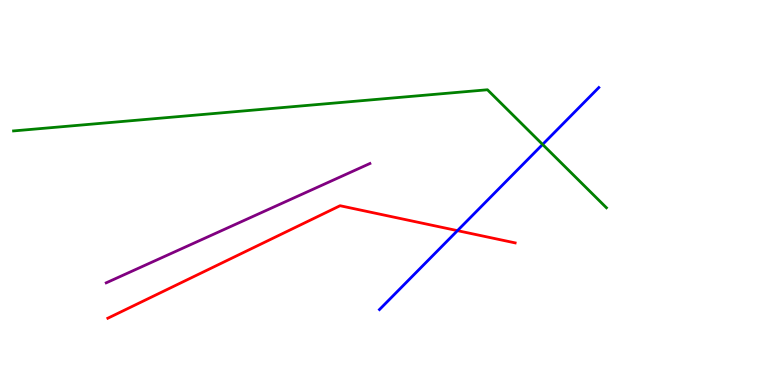[{'lines': ['blue', 'red'], 'intersections': [{'x': 5.9, 'y': 4.01}]}, {'lines': ['green', 'red'], 'intersections': []}, {'lines': ['purple', 'red'], 'intersections': []}, {'lines': ['blue', 'green'], 'intersections': [{'x': 7.0, 'y': 6.25}]}, {'lines': ['blue', 'purple'], 'intersections': []}, {'lines': ['green', 'purple'], 'intersections': []}]